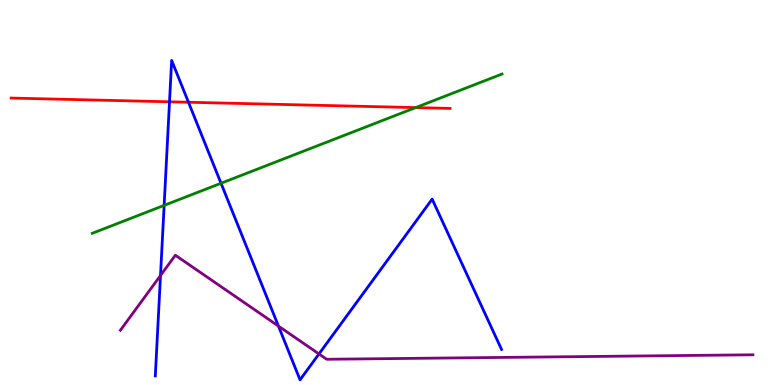[{'lines': ['blue', 'red'], 'intersections': [{'x': 2.19, 'y': 7.36}, {'x': 2.43, 'y': 7.34}]}, {'lines': ['green', 'red'], 'intersections': [{'x': 5.36, 'y': 7.21}]}, {'lines': ['purple', 'red'], 'intersections': []}, {'lines': ['blue', 'green'], 'intersections': [{'x': 2.12, 'y': 4.67}, {'x': 2.85, 'y': 5.24}]}, {'lines': ['blue', 'purple'], 'intersections': [{'x': 2.07, 'y': 2.84}, {'x': 3.59, 'y': 1.53}, {'x': 4.12, 'y': 0.807}]}, {'lines': ['green', 'purple'], 'intersections': []}]